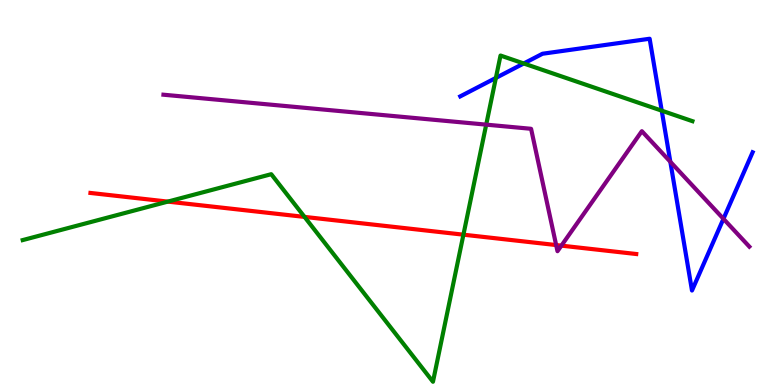[{'lines': ['blue', 'red'], 'intersections': []}, {'lines': ['green', 'red'], 'intersections': [{'x': 2.17, 'y': 4.76}, {'x': 3.93, 'y': 4.37}, {'x': 5.98, 'y': 3.9}]}, {'lines': ['purple', 'red'], 'intersections': [{'x': 7.18, 'y': 3.63}, {'x': 7.24, 'y': 3.62}]}, {'lines': ['blue', 'green'], 'intersections': [{'x': 6.4, 'y': 7.98}, {'x': 6.76, 'y': 8.35}, {'x': 8.54, 'y': 7.13}]}, {'lines': ['blue', 'purple'], 'intersections': [{'x': 8.65, 'y': 5.8}, {'x': 9.33, 'y': 4.32}]}, {'lines': ['green', 'purple'], 'intersections': [{'x': 6.27, 'y': 6.76}]}]